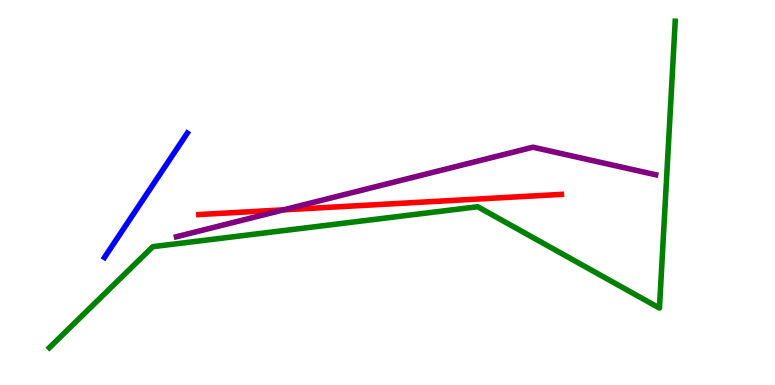[{'lines': ['blue', 'red'], 'intersections': []}, {'lines': ['green', 'red'], 'intersections': []}, {'lines': ['purple', 'red'], 'intersections': [{'x': 3.66, 'y': 4.55}]}, {'lines': ['blue', 'green'], 'intersections': []}, {'lines': ['blue', 'purple'], 'intersections': []}, {'lines': ['green', 'purple'], 'intersections': []}]